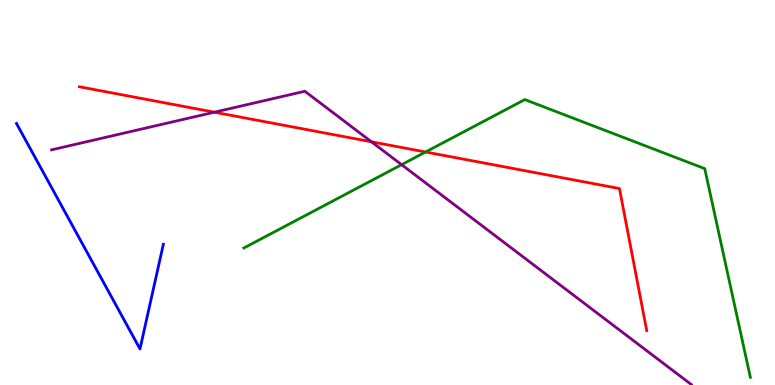[{'lines': ['blue', 'red'], 'intersections': []}, {'lines': ['green', 'red'], 'intersections': [{'x': 5.49, 'y': 6.05}]}, {'lines': ['purple', 'red'], 'intersections': [{'x': 2.77, 'y': 7.09}, {'x': 4.79, 'y': 6.32}]}, {'lines': ['blue', 'green'], 'intersections': []}, {'lines': ['blue', 'purple'], 'intersections': []}, {'lines': ['green', 'purple'], 'intersections': [{'x': 5.18, 'y': 5.72}]}]